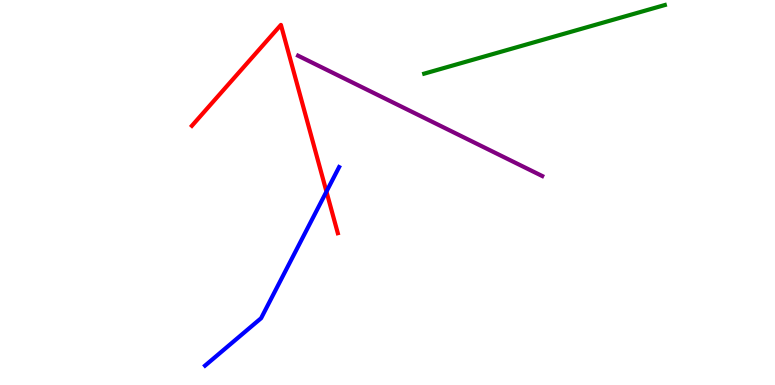[{'lines': ['blue', 'red'], 'intersections': [{'x': 4.21, 'y': 5.02}]}, {'lines': ['green', 'red'], 'intersections': []}, {'lines': ['purple', 'red'], 'intersections': []}, {'lines': ['blue', 'green'], 'intersections': []}, {'lines': ['blue', 'purple'], 'intersections': []}, {'lines': ['green', 'purple'], 'intersections': []}]